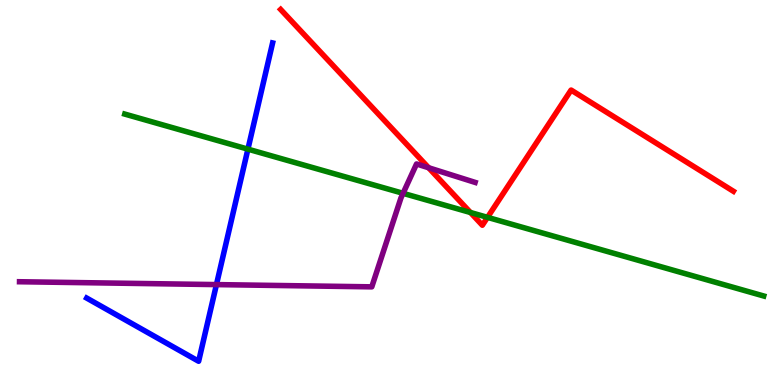[{'lines': ['blue', 'red'], 'intersections': []}, {'lines': ['green', 'red'], 'intersections': [{'x': 6.07, 'y': 4.48}, {'x': 6.29, 'y': 4.35}]}, {'lines': ['purple', 'red'], 'intersections': [{'x': 5.53, 'y': 5.64}]}, {'lines': ['blue', 'green'], 'intersections': [{'x': 3.2, 'y': 6.13}]}, {'lines': ['blue', 'purple'], 'intersections': [{'x': 2.79, 'y': 2.61}]}, {'lines': ['green', 'purple'], 'intersections': [{'x': 5.2, 'y': 4.98}]}]